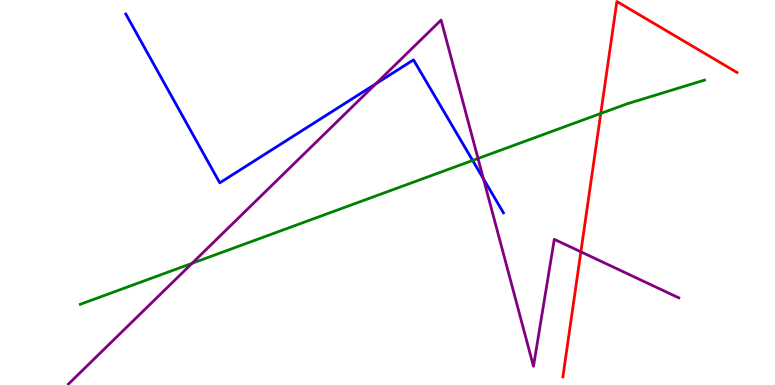[{'lines': ['blue', 'red'], 'intersections': []}, {'lines': ['green', 'red'], 'intersections': [{'x': 7.75, 'y': 7.05}]}, {'lines': ['purple', 'red'], 'intersections': [{'x': 7.5, 'y': 3.46}]}, {'lines': ['blue', 'green'], 'intersections': [{'x': 6.1, 'y': 5.83}]}, {'lines': ['blue', 'purple'], 'intersections': [{'x': 4.85, 'y': 7.82}, {'x': 6.24, 'y': 5.36}]}, {'lines': ['green', 'purple'], 'intersections': [{'x': 2.48, 'y': 3.16}, {'x': 6.17, 'y': 5.88}]}]